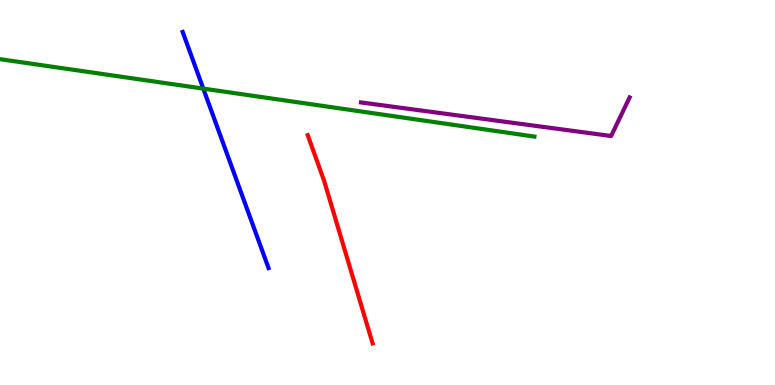[{'lines': ['blue', 'red'], 'intersections': []}, {'lines': ['green', 'red'], 'intersections': []}, {'lines': ['purple', 'red'], 'intersections': []}, {'lines': ['blue', 'green'], 'intersections': [{'x': 2.62, 'y': 7.7}]}, {'lines': ['blue', 'purple'], 'intersections': []}, {'lines': ['green', 'purple'], 'intersections': []}]